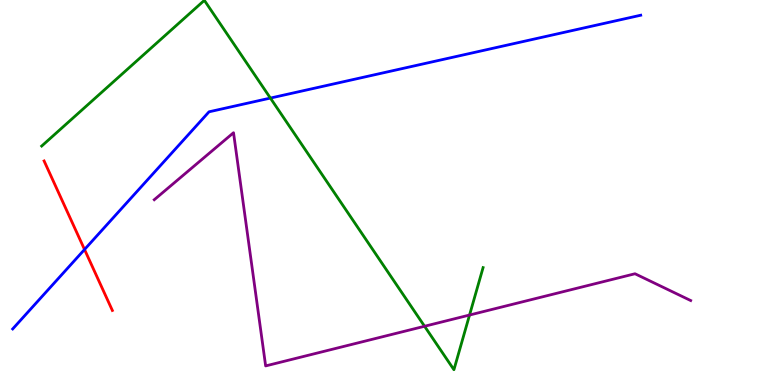[{'lines': ['blue', 'red'], 'intersections': [{'x': 1.09, 'y': 3.52}]}, {'lines': ['green', 'red'], 'intersections': []}, {'lines': ['purple', 'red'], 'intersections': []}, {'lines': ['blue', 'green'], 'intersections': [{'x': 3.49, 'y': 7.45}]}, {'lines': ['blue', 'purple'], 'intersections': []}, {'lines': ['green', 'purple'], 'intersections': [{'x': 5.48, 'y': 1.53}, {'x': 6.06, 'y': 1.82}]}]